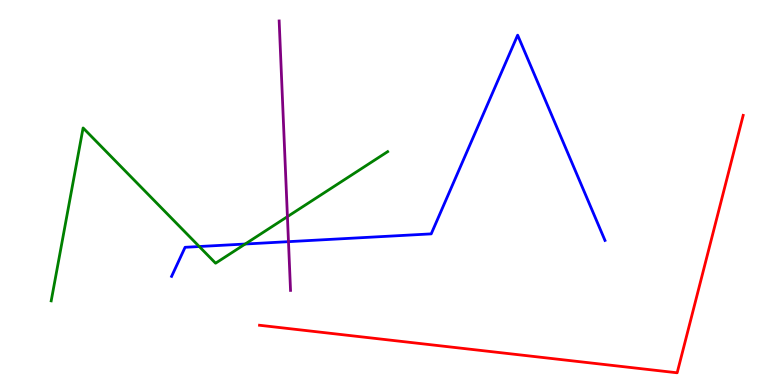[{'lines': ['blue', 'red'], 'intersections': []}, {'lines': ['green', 'red'], 'intersections': []}, {'lines': ['purple', 'red'], 'intersections': []}, {'lines': ['blue', 'green'], 'intersections': [{'x': 2.57, 'y': 3.6}, {'x': 3.16, 'y': 3.66}]}, {'lines': ['blue', 'purple'], 'intersections': [{'x': 3.72, 'y': 3.72}]}, {'lines': ['green', 'purple'], 'intersections': [{'x': 3.71, 'y': 4.37}]}]